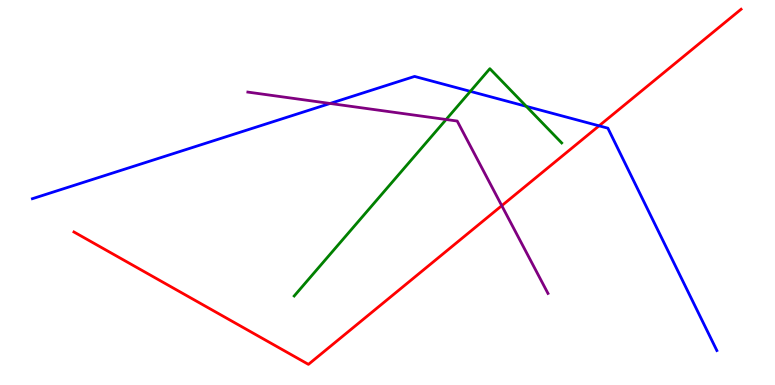[{'lines': ['blue', 'red'], 'intersections': [{'x': 7.73, 'y': 6.73}]}, {'lines': ['green', 'red'], 'intersections': []}, {'lines': ['purple', 'red'], 'intersections': [{'x': 6.47, 'y': 4.66}]}, {'lines': ['blue', 'green'], 'intersections': [{'x': 6.07, 'y': 7.63}, {'x': 6.79, 'y': 7.24}]}, {'lines': ['blue', 'purple'], 'intersections': [{'x': 4.26, 'y': 7.31}]}, {'lines': ['green', 'purple'], 'intersections': [{'x': 5.76, 'y': 6.9}]}]